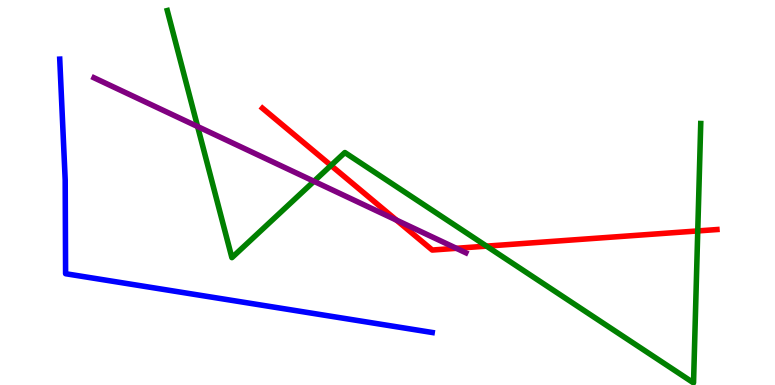[{'lines': ['blue', 'red'], 'intersections': []}, {'lines': ['green', 'red'], 'intersections': [{'x': 4.27, 'y': 5.7}, {'x': 6.28, 'y': 3.61}, {'x': 9.0, 'y': 4.0}]}, {'lines': ['purple', 'red'], 'intersections': [{'x': 5.11, 'y': 4.28}, {'x': 5.89, 'y': 3.55}]}, {'lines': ['blue', 'green'], 'intersections': []}, {'lines': ['blue', 'purple'], 'intersections': []}, {'lines': ['green', 'purple'], 'intersections': [{'x': 2.55, 'y': 6.71}, {'x': 4.05, 'y': 5.29}]}]